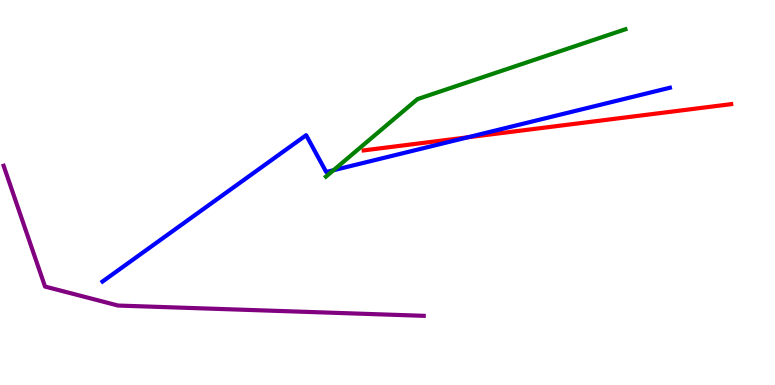[{'lines': ['blue', 'red'], 'intersections': [{'x': 6.04, 'y': 6.43}]}, {'lines': ['green', 'red'], 'intersections': []}, {'lines': ['purple', 'red'], 'intersections': []}, {'lines': ['blue', 'green'], 'intersections': [{'x': 4.3, 'y': 5.58}]}, {'lines': ['blue', 'purple'], 'intersections': []}, {'lines': ['green', 'purple'], 'intersections': []}]